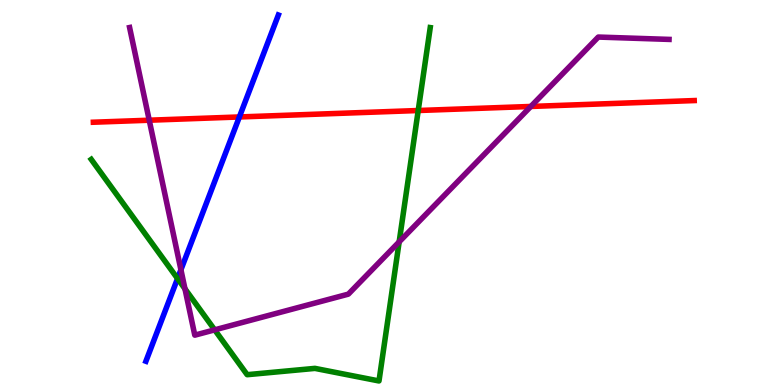[{'lines': ['blue', 'red'], 'intersections': [{'x': 3.09, 'y': 6.96}]}, {'lines': ['green', 'red'], 'intersections': [{'x': 5.4, 'y': 7.13}]}, {'lines': ['purple', 'red'], 'intersections': [{'x': 1.93, 'y': 6.88}, {'x': 6.85, 'y': 7.23}]}, {'lines': ['blue', 'green'], 'intersections': [{'x': 2.29, 'y': 2.76}]}, {'lines': ['blue', 'purple'], 'intersections': [{'x': 2.33, 'y': 2.99}]}, {'lines': ['green', 'purple'], 'intersections': [{'x': 2.39, 'y': 2.5}, {'x': 2.77, 'y': 1.43}, {'x': 5.15, 'y': 3.72}]}]